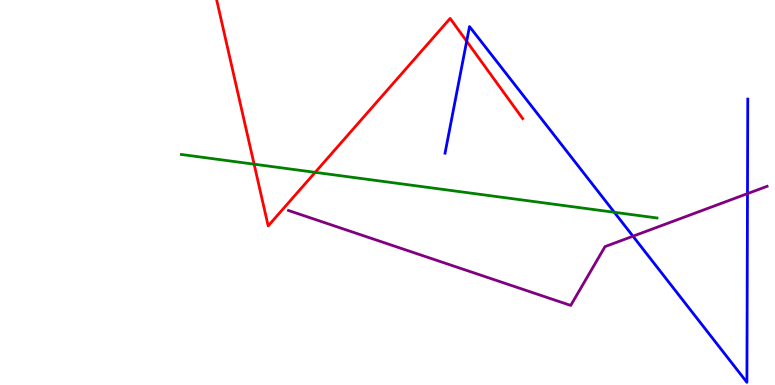[{'lines': ['blue', 'red'], 'intersections': [{'x': 6.02, 'y': 8.93}]}, {'lines': ['green', 'red'], 'intersections': [{'x': 3.28, 'y': 5.74}, {'x': 4.07, 'y': 5.52}]}, {'lines': ['purple', 'red'], 'intersections': []}, {'lines': ['blue', 'green'], 'intersections': [{'x': 7.93, 'y': 4.49}]}, {'lines': ['blue', 'purple'], 'intersections': [{'x': 8.17, 'y': 3.86}, {'x': 9.64, 'y': 4.97}]}, {'lines': ['green', 'purple'], 'intersections': []}]